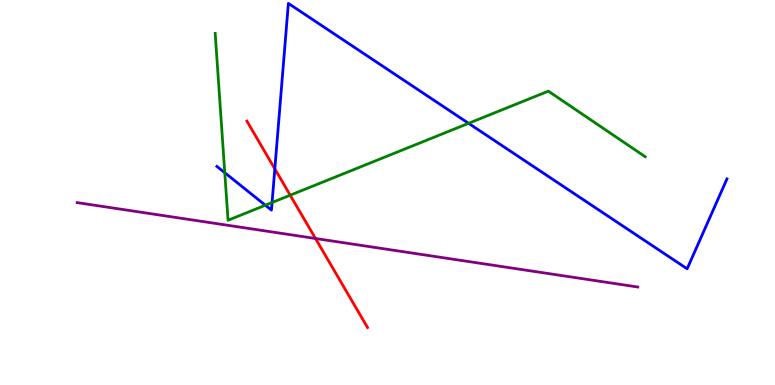[{'lines': ['blue', 'red'], 'intersections': [{'x': 3.55, 'y': 5.61}]}, {'lines': ['green', 'red'], 'intersections': [{'x': 3.74, 'y': 4.93}]}, {'lines': ['purple', 'red'], 'intersections': [{'x': 4.07, 'y': 3.81}]}, {'lines': ['blue', 'green'], 'intersections': [{'x': 2.9, 'y': 5.51}, {'x': 3.42, 'y': 4.67}, {'x': 3.51, 'y': 4.74}, {'x': 6.05, 'y': 6.8}]}, {'lines': ['blue', 'purple'], 'intersections': []}, {'lines': ['green', 'purple'], 'intersections': []}]